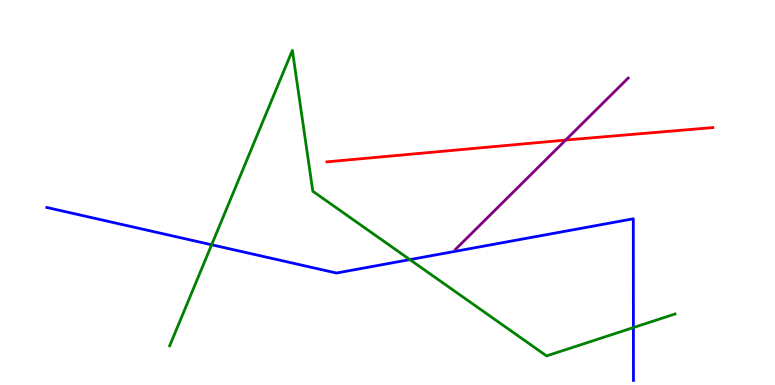[{'lines': ['blue', 'red'], 'intersections': []}, {'lines': ['green', 'red'], 'intersections': []}, {'lines': ['purple', 'red'], 'intersections': [{'x': 7.3, 'y': 6.36}]}, {'lines': ['blue', 'green'], 'intersections': [{'x': 2.73, 'y': 3.64}, {'x': 5.29, 'y': 3.26}, {'x': 8.17, 'y': 1.49}]}, {'lines': ['blue', 'purple'], 'intersections': []}, {'lines': ['green', 'purple'], 'intersections': []}]